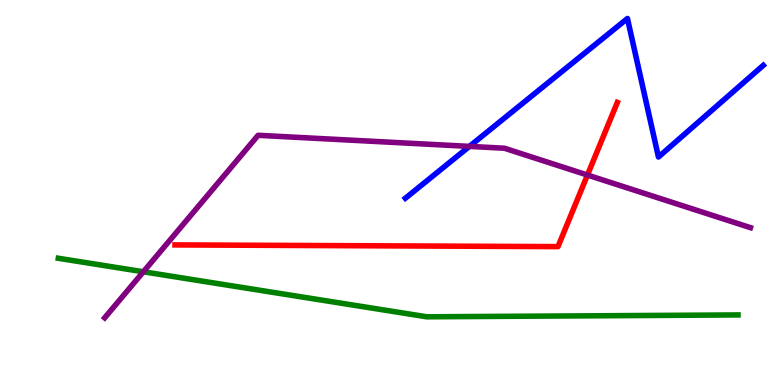[{'lines': ['blue', 'red'], 'intersections': []}, {'lines': ['green', 'red'], 'intersections': []}, {'lines': ['purple', 'red'], 'intersections': [{'x': 7.58, 'y': 5.45}]}, {'lines': ['blue', 'green'], 'intersections': []}, {'lines': ['blue', 'purple'], 'intersections': [{'x': 6.06, 'y': 6.2}]}, {'lines': ['green', 'purple'], 'intersections': [{'x': 1.85, 'y': 2.94}]}]